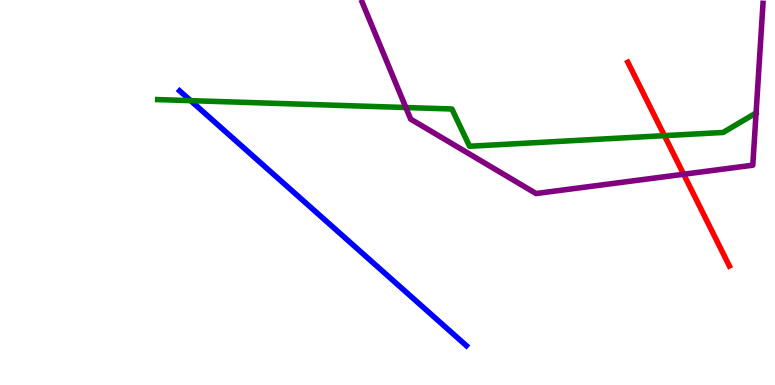[{'lines': ['blue', 'red'], 'intersections': []}, {'lines': ['green', 'red'], 'intersections': [{'x': 8.57, 'y': 6.48}]}, {'lines': ['purple', 'red'], 'intersections': [{'x': 8.82, 'y': 5.47}]}, {'lines': ['blue', 'green'], 'intersections': [{'x': 2.46, 'y': 7.39}]}, {'lines': ['blue', 'purple'], 'intersections': []}, {'lines': ['green', 'purple'], 'intersections': [{'x': 5.24, 'y': 7.21}]}]